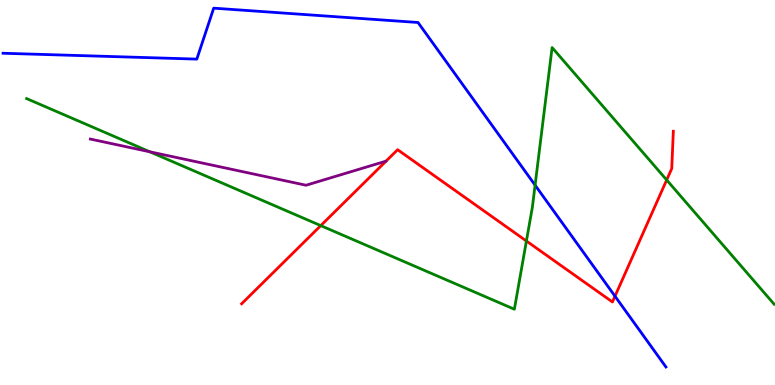[{'lines': ['blue', 'red'], 'intersections': [{'x': 7.94, 'y': 2.31}]}, {'lines': ['green', 'red'], 'intersections': [{'x': 4.14, 'y': 4.14}, {'x': 6.79, 'y': 3.74}, {'x': 8.6, 'y': 5.33}]}, {'lines': ['purple', 'red'], 'intersections': []}, {'lines': ['blue', 'green'], 'intersections': [{'x': 6.9, 'y': 5.19}]}, {'lines': ['blue', 'purple'], 'intersections': []}, {'lines': ['green', 'purple'], 'intersections': [{'x': 1.93, 'y': 6.06}]}]